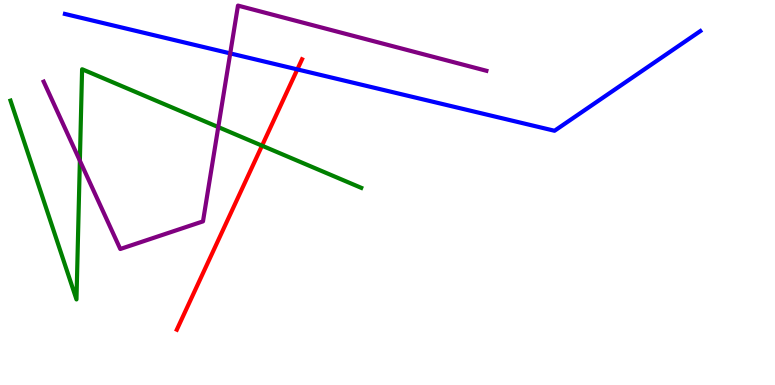[{'lines': ['blue', 'red'], 'intersections': [{'x': 3.84, 'y': 8.2}]}, {'lines': ['green', 'red'], 'intersections': [{'x': 3.38, 'y': 6.22}]}, {'lines': ['purple', 'red'], 'intersections': []}, {'lines': ['blue', 'green'], 'intersections': []}, {'lines': ['blue', 'purple'], 'intersections': [{'x': 2.97, 'y': 8.61}]}, {'lines': ['green', 'purple'], 'intersections': [{'x': 1.03, 'y': 5.83}, {'x': 2.82, 'y': 6.7}]}]